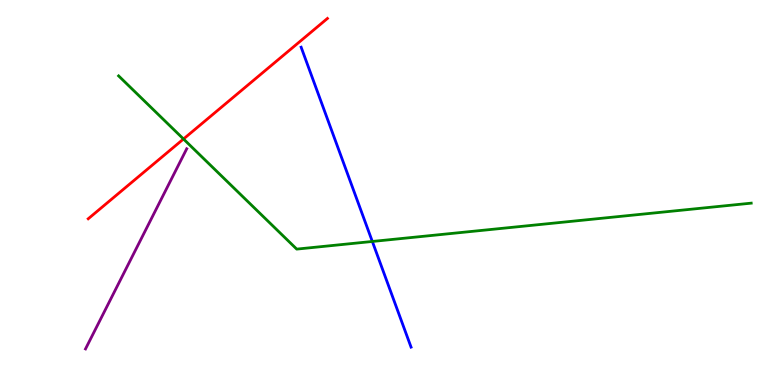[{'lines': ['blue', 'red'], 'intersections': []}, {'lines': ['green', 'red'], 'intersections': [{'x': 2.37, 'y': 6.39}]}, {'lines': ['purple', 'red'], 'intersections': []}, {'lines': ['blue', 'green'], 'intersections': [{'x': 4.8, 'y': 3.73}]}, {'lines': ['blue', 'purple'], 'intersections': []}, {'lines': ['green', 'purple'], 'intersections': []}]